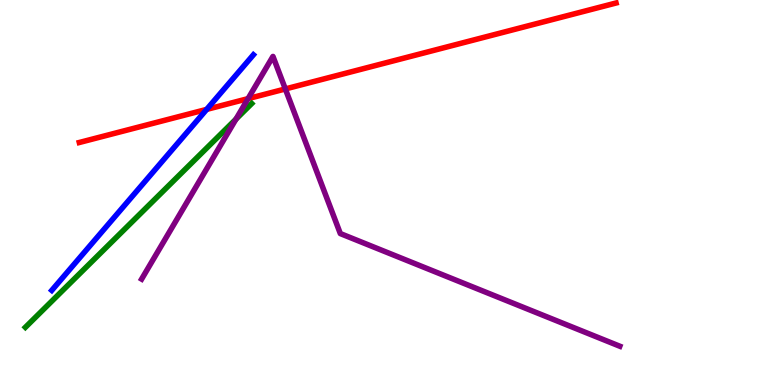[{'lines': ['blue', 'red'], 'intersections': [{'x': 2.67, 'y': 7.16}]}, {'lines': ['green', 'red'], 'intersections': []}, {'lines': ['purple', 'red'], 'intersections': [{'x': 3.2, 'y': 7.44}, {'x': 3.68, 'y': 7.69}]}, {'lines': ['blue', 'green'], 'intersections': []}, {'lines': ['blue', 'purple'], 'intersections': []}, {'lines': ['green', 'purple'], 'intersections': [{'x': 3.04, 'y': 6.91}]}]